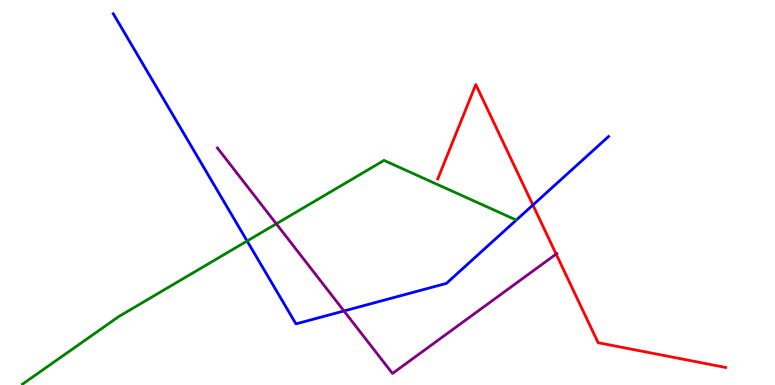[{'lines': ['blue', 'red'], 'intersections': [{'x': 6.88, 'y': 4.67}]}, {'lines': ['green', 'red'], 'intersections': []}, {'lines': ['purple', 'red'], 'intersections': [{'x': 7.18, 'y': 3.4}]}, {'lines': ['blue', 'green'], 'intersections': [{'x': 3.19, 'y': 3.74}]}, {'lines': ['blue', 'purple'], 'intersections': [{'x': 4.44, 'y': 1.92}]}, {'lines': ['green', 'purple'], 'intersections': [{'x': 3.57, 'y': 4.19}]}]